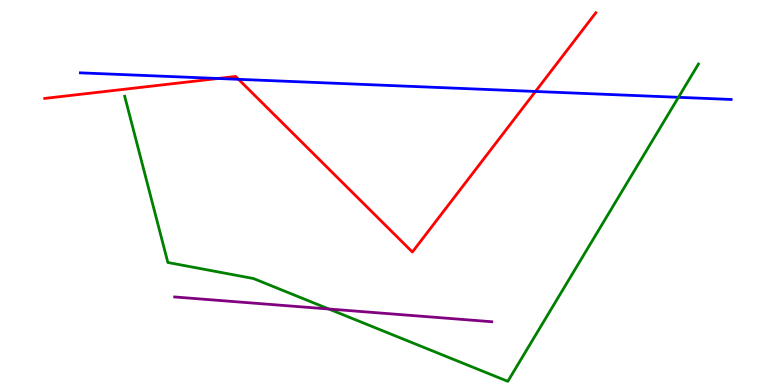[{'lines': ['blue', 'red'], 'intersections': [{'x': 2.81, 'y': 7.96}, {'x': 3.08, 'y': 7.94}, {'x': 6.91, 'y': 7.62}]}, {'lines': ['green', 'red'], 'intersections': []}, {'lines': ['purple', 'red'], 'intersections': []}, {'lines': ['blue', 'green'], 'intersections': [{'x': 8.75, 'y': 7.47}]}, {'lines': ['blue', 'purple'], 'intersections': []}, {'lines': ['green', 'purple'], 'intersections': [{'x': 4.24, 'y': 1.97}]}]